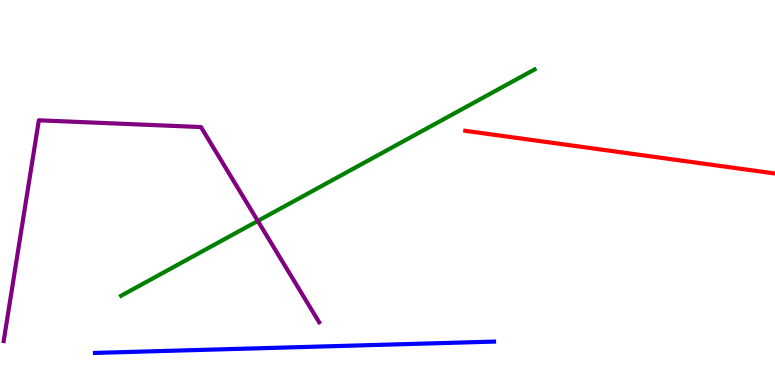[{'lines': ['blue', 'red'], 'intersections': []}, {'lines': ['green', 'red'], 'intersections': []}, {'lines': ['purple', 'red'], 'intersections': []}, {'lines': ['blue', 'green'], 'intersections': []}, {'lines': ['blue', 'purple'], 'intersections': []}, {'lines': ['green', 'purple'], 'intersections': [{'x': 3.33, 'y': 4.26}]}]